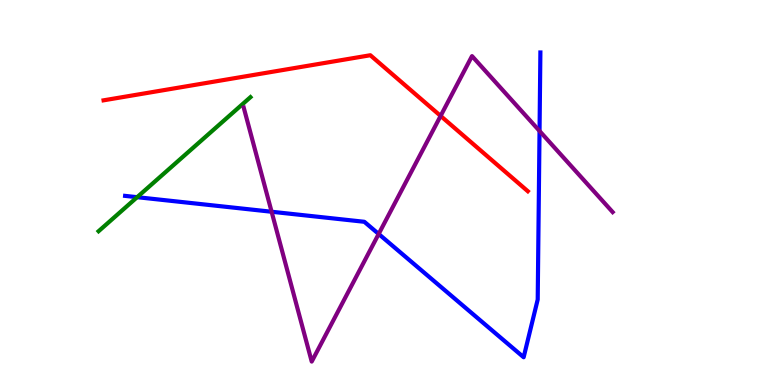[{'lines': ['blue', 'red'], 'intersections': []}, {'lines': ['green', 'red'], 'intersections': []}, {'lines': ['purple', 'red'], 'intersections': [{'x': 5.69, 'y': 6.99}]}, {'lines': ['blue', 'green'], 'intersections': [{'x': 1.77, 'y': 4.88}]}, {'lines': ['blue', 'purple'], 'intersections': [{'x': 3.5, 'y': 4.5}, {'x': 4.89, 'y': 3.92}, {'x': 6.96, 'y': 6.6}]}, {'lines': ['green', 'purple'], 'intersections': []}]